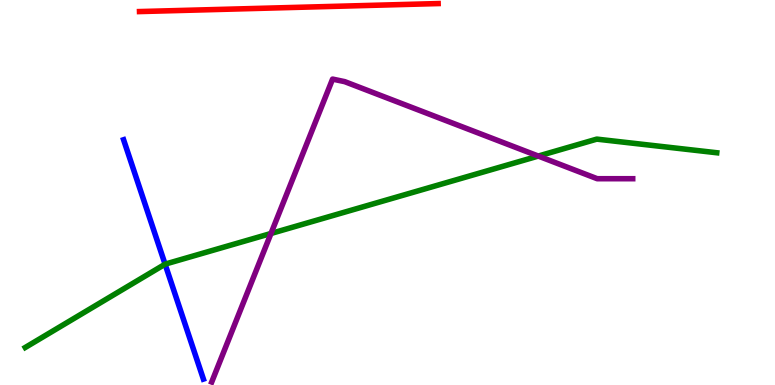[{'lines': ['blue', 'red'], 'intersections': []}, {'lines': ['green', 'red'], 'intersections': []}, {'lines': ['purple', 'red'], 'intersections': []}, {'lines': ['blue', 'green'], 'intersections': [{'x': 2.13, 'y': 3.14}]}, {'lines': ['blue', 'purple'], 'intersections': []}, {'lines': ['green', 'purple'], 'intersections': [{'x': 3.5, 'y': 3.94}, {'x': 6.95, 'y': 5.95}]}]